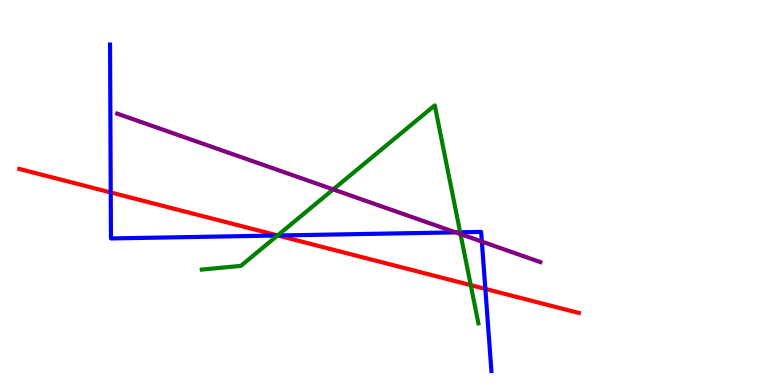[{'lines': ['blue', 'red'], 'intersections': [{'x': 1.43, 'y': 5.0}, {'x': 3.59, 'y': 3.88}, {'x': 6.26, 'y': 2.5}]}, {'lines': ['green', 'red'], 'intersections': [{'x': 3.58, 'y': 3.89}, {'x': 6.07, 'y': 2.59}]}, {'lines': ['purple', 'red'], 'intersections': []}, {'lines': ['blue', 'green'], 'intersections': [{'x': 3.58, 'y': 3.88}, {'x': 5.94, 'y': 3.97}]}, {'lines': ['blue', 'purple'], 'intersections': [{'x': 5.88, 'y': 3.96}, {'x': 6.22, 'y': 3.73}]}, {'lines': ['green', 'purple'], 'intersections': [{'x': 4.3, 'y': 5.08}, {'x': 5.94, 'y': 3.92}]}]